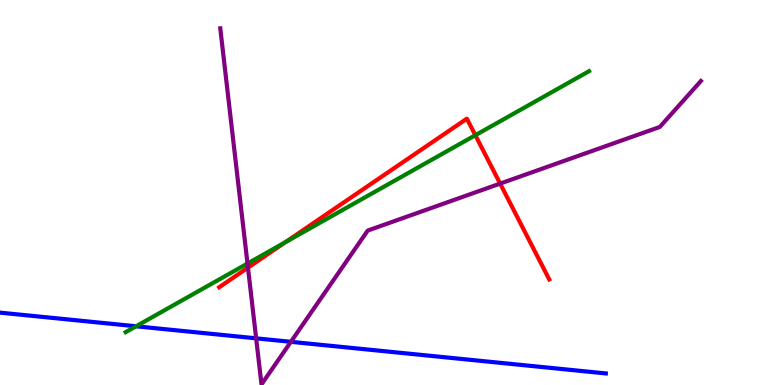[{'lines': ['blue', 'red'], 'intersections': []}, {'lines': ['green', 'red'], 'intersections': [{'x': 3.68, 'y': 3.71}, {'x': 6.13, 'y': 6.49}]}, {'lines': ['purple', 'red'], 'intersections': [{'x': 3.2, 'y': 3.05}, {'x': 6.45, 'y': 5.23}]}, {'lines': ['blue', 'green'], 'intersections': [{'x': 1.76, 'y': 1.53}]}, {'lines': ['blue', 'purple'], 'intersections': [{'x': 3.31, 'y': 1.21}, {'x': 3.75, 'y': 1.12}]}, {'lines': ['green', 'purple'], 'intersections': [{'x': 3.19, 'y': 3.15}]}]